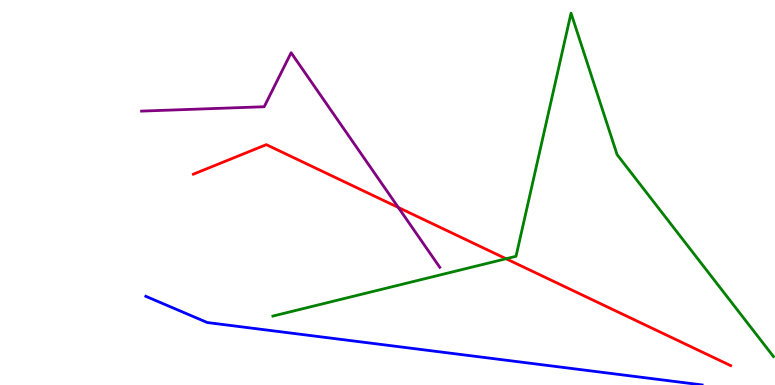[{'lines': ['blue', 'red'], 'intersections': []}, {'lines': ['green', 'red'], 'intersections': [{'x': 6.53, 'y': 3.28}]}, {'lines': ['purple', 'red'], 'intersections': [{'x': 5.14, 'y': 4.61}]}, {'lines': ['blue', 'green'], 'intersections': []}, {'lines': ['blue', 'purple'], 'intersections': []}, {'lines': ['green', 'purple'], 'intersections': []}]